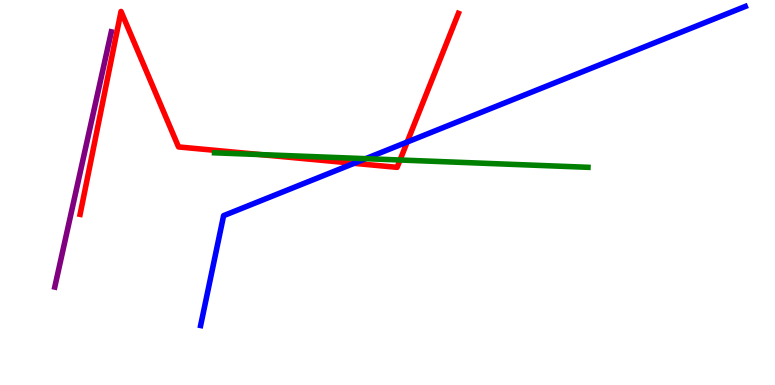[{'lines': ['blue', 'red'], 'intersections': [{'x': 4.57, 'y': 5.76}, {'x': 5.25, 'y': 6.31}]}, {'lines': ['green', 'red'], 'intersections': [{'x': 3.36, 'y': 5.98}, {'x': 5.16, 'y': 5.84}]}, {'lines': ['purple', 'red'], 'intersections': []}, {'lines': ['blue', 'green'], 'intersections': [{'x': 4.72, 'y': 5.88}]}, {'lines': ['blue', 'purple'], 'intersections': []}, {'lines': ['green', 'purple'], 'intersections': []}]